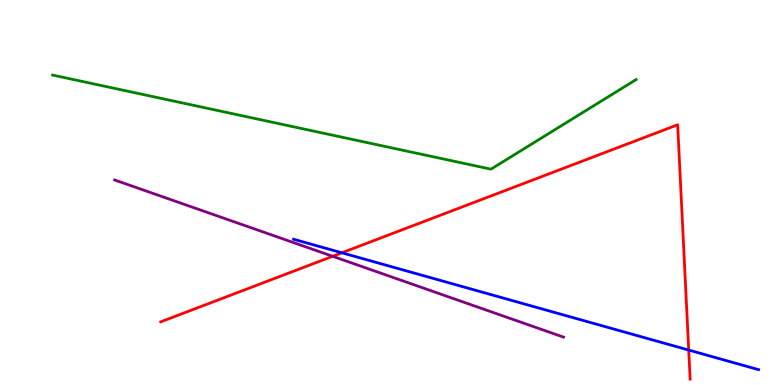[{'lines': ['blue', 'red'], 'intersections': [{'x': 4.41, 'y': 3.43}, {'x': 8.89, 'y': 0.907}]}, {'lines': ['green', 'red'], 'intersections': []}, {'lines': ['purple', 'red'], 'intersections': [{'x': 4.29, 'y': 3.34}]}, {'lines': ['blue', 'green'], 'intersections': []}, {'lines': ['blue', 'purple'], 'intersections': []}, {'lines': ['green', 'purple'], 'intersections': []}]